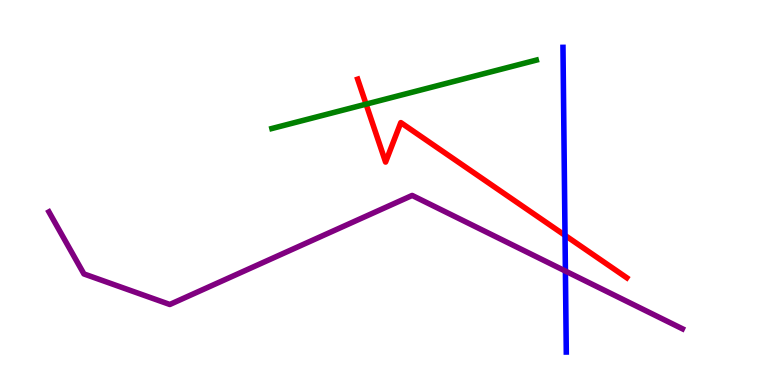[{'lines': ['blue', 'red'], 'intersections': [{'x': 7.29, 'y': 3.89}]}, {'lines': ['green', 'red'], 'intersections': [{'x': 4.72, 'y': 7.29}]}, {'lines': ['purple', 'red'], 'intersections': []}, {'lines': ['blue', 'green'], 'intersections': []}, {'lines': ['blue', 'purple'], 'intersections': [{'x': 7.3, 'y': 2.96}]}, {'lines': ['green', 'purple'], 'intersections': []}]